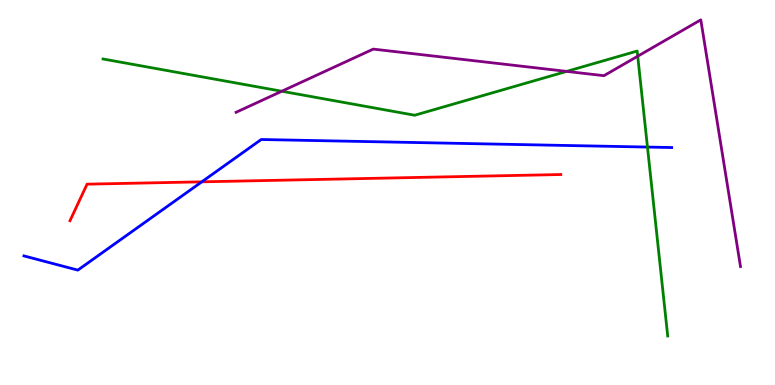[{'lines': ['blue', 'red'], 'intersections': [{'x': 2.6, 'y': 5.28}]}, {'lines': ['green', 'red'], 'intersections': []}, {'lines': ['purple', 'red'], 'intersections': []}, {'lines': ['blue', 'green'], 'intersections': [{'x': 8.35, 'y': 6.18}]}, {'lines': ['blue', 'purple'], 'intersections': []}, {'lines': ['green', 'purple'], 'intersections': [{'x': 3.64, 'y': 7.63}, {'x': 7.31, 'y': 8.15}, {'x': 8.23, 'y': 8.54}]}]